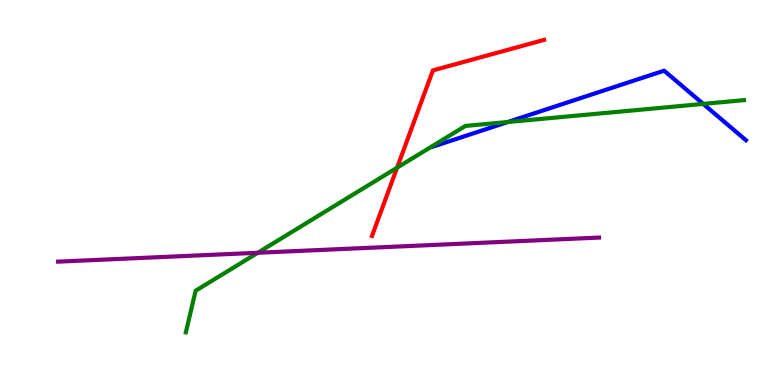[{'lines': ['blue', 'red'], 'intersections': []}, {'lines': ['green', 'red'], 'intersections': [{'x': 5.12, 'y': 5.64}]}, {'lines': ['purple', 'red'], 'intersections': []}, {'lines': ['blue', 'green'], 'intersections': [{'x': 6.55, 'y': 6.83}, {'x': 9.07, 'y': 7.3}]}, {'lines': ['blue', 'purple'], 'intersections': []}, {'lines': ['green', 'purple'], 'intersections': [{'x': 3.33, 'y': 3.43}]}]